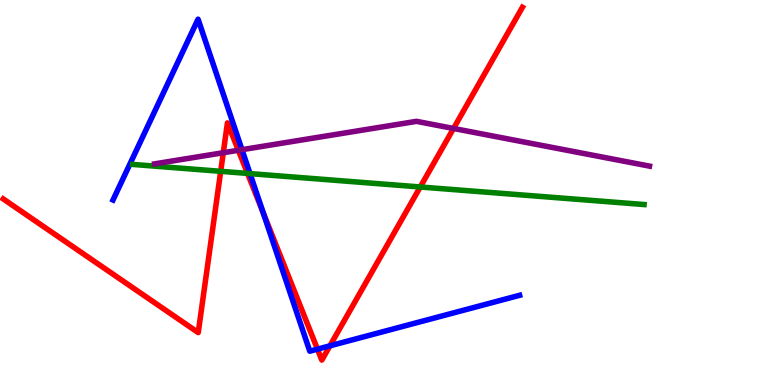[{'lines': ['blue', 'red'], 'intersections': [{'x': 3.4, 'y': 4.48}, {'x': 4.1, 'y': 0.931}, {'x': 4.26, 'y': 1.02}]}, {'lines': ['green', 'red'], 'intersections': [{'x': 2.85, 'y': 5.55}, {'x': 3.19, 'y': 5.5}, {'x': 5.42, 'y': 5.14}]}, {'lines': ['purple', 'red'], 'intersections': [{'x': 2.88, 'y': 6.03}, {'x': 3.08, 'y': 6.1}, {'x': 5.85, 'y': 6.66}]}, {'lines': ['blue', 'green'], 'intersections': [{'x': 3.23, 'y': 5.49}]}, {'lines': ['blue', 'purple'], 'intersections': [{'x': 3.12, 'y': 6.11}]}, {'lines': ['green', 'purple'], 'intersections': []}]